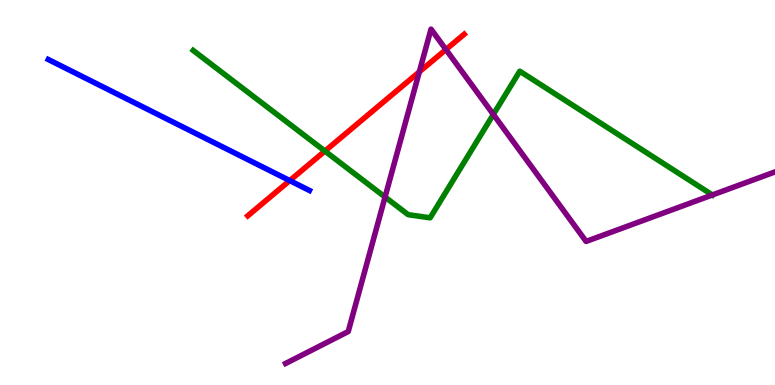[{'lines': ['blue', 'red'], 'intersections': [{'x': 3.74, 'y': 5.31}]}, {'lines': ['green', 'red'], 'intersections': [{'x': 4.19, 'y': 6.08}]}, {'lines': ['purple', 'red'], 'intersections': [{'x': 5.41, 'y': 8.13}, {'x': 5.75, 'y': 8.71}]}, {'lines': ['blue', 'green'], 'intersections': []}, {'lines': ['blue', 'purple'], 'intersections': []}, {'lines': ['green', 'purple'], 'intersections': [{'x': 4.97, 'y': 4.88}, {'x': 6.37, 'y': 7.03}, {'x': 9.19, 'y': 4.94}]}]